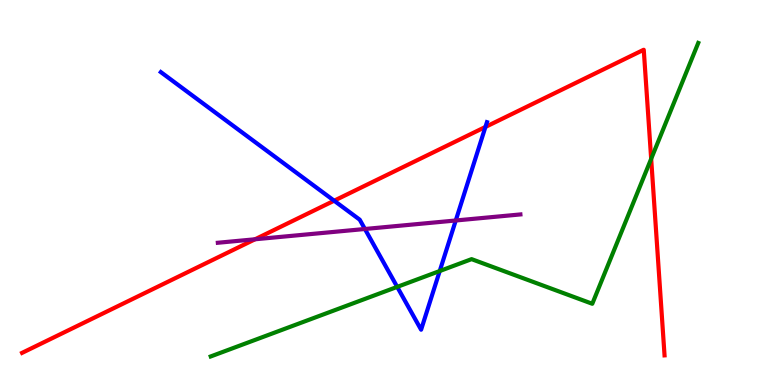[{'lines': ['blue', 'red'], 'intersections': [{'x': 4.31, 'y': 4.79}, {'x': 6.26, 'y': 6.7}]}, {'lines': ['green', 'red'], 'intersections': [{'x': 8.4, 'y': 5.87}]}, {'lines': ['purple', 'red'], 'intersections': [{'x': 3.29, 'y': 3.78}]}, {'lines': ['blue', 'green'], 'intersections': [{'x': 5.13, 'y': 2.55}, {'x': 5.67, 'y': 2.96}]}, {'lines': ['blue', 'purple'], 'intersections': [{'x': 4.71, 'y': 4.05}, {'x': 5.88, 'y': 4.27}]}, {'lines': ['green', 'purple'], 'intersections': []}]